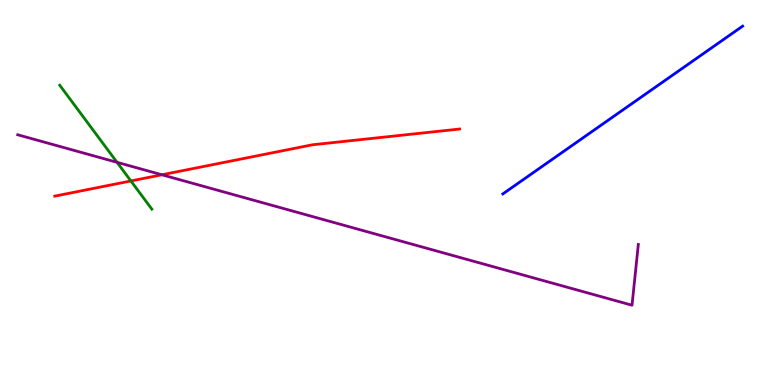[{'lines': ['blue', 'red'], 'intersections': []}, {'lines': ['green', 'red'], 'intersections': [{'x': 1.69, 'y': 5.3}]}, {'lines': ['purple', 'red'], 'intersections': [{'x': 2.09, 'y': 5.46}]}, {'lines': ['blue', 'green'], 'intersections': []}, {'lines': ['blue', 'purple'], 'intersections': []}, {'lines': ['green', 'purple'], 'intersections': [{'x': 1.51, 'y': 5.78}]}]